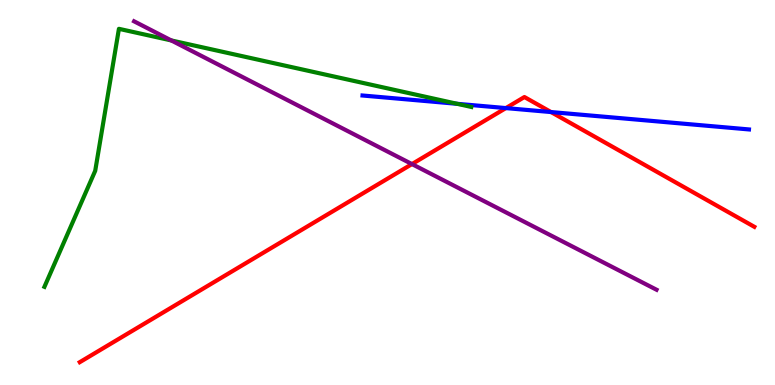[{'lines': ['blue', 'red'], 'intersections': [{'x': 6.53, 'y': 7.19}, {'x': 7.11, 'y': 7.09}]}, {'lines': ['green', 'red'], 'intersections': []}, {'lines': ['purple', 'red'], 'intersections': [{'x': 5.32, 'y': 5.74}]}, {'lines': ['blue', 'green'], 'intersections': [{'x': 5.9, 'y': 7.3}]}, {'lines': ['blue', 'purple'], 'intersections': []}, {'lines': ['green', 'purple'], 'intersections': [{'x': 2.21, 'y': 8.95}]}]